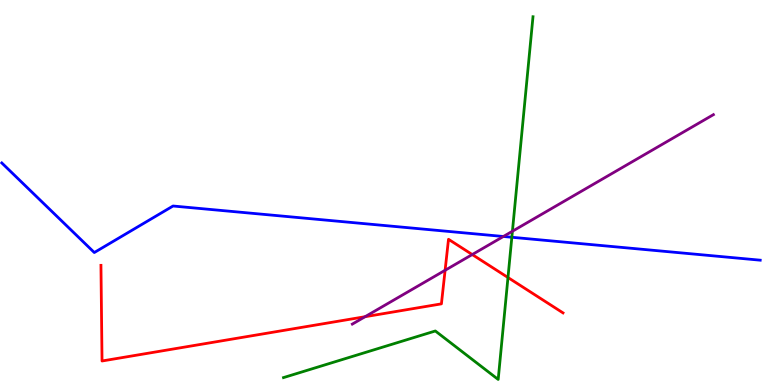[{'lines': ['blue', 'red'], 'intersections': []}, {'lines': ['green', 'red'], 'intersections': [{'x': 6.55, 'y': 2.79}]}, {'lines': ['purple', 'red'], 'intersections': [{'x': 4.71, 'y': 1.77}, {'x': 5.74, 'y': 2.98}, {'x': 6.09, 'y': 3.39}]}, {'lines': ['blue', 'green'], 'intersections': [{'x': 6.6, 'y': 3.84}]}, {'lines': ['blue', 'purple'], 'intersections': [{'x': 6.5, 'y': 3.86}]}, {'lines': ['green', 'purple'], 'intersections': [{'x': 6.61, 'y': 3.99}]}]